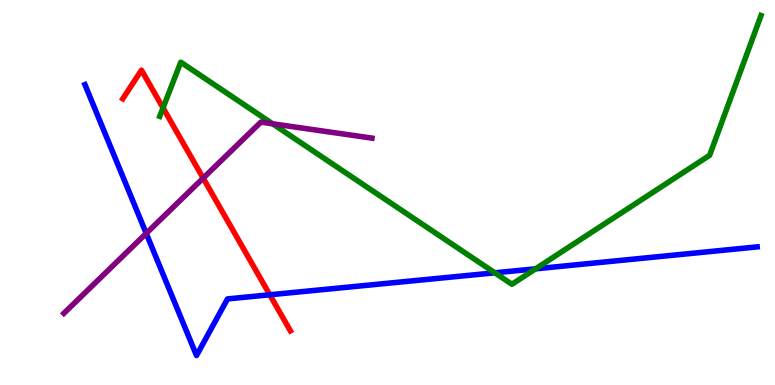[{'lines': ['blue', 'red'], 'intersections': [{'x': 3.48, 'y': 2.34}]}, {'lines': ['green', 'red'], 'intersections': [{'x': 2.1, 'y': 7.2}]}, {'lines': ['purple', 'red'], 'intersections': [{'x': 2.62, 'y': 5.37}]}, {'lines': ['blue', 'green'], 'intersections': [{'x': 6.38, 'y': 2.91}, {'x': 6.91, 'y': 3.02}]}, {'lines': ['blue', 'purple'], 'intersections': [{'x': 1.89, 'y': 3.94}]}, {'lines': ['green', 'purple'], 'intersections': [{'x': 3.52, 'y': 6.78}]}]